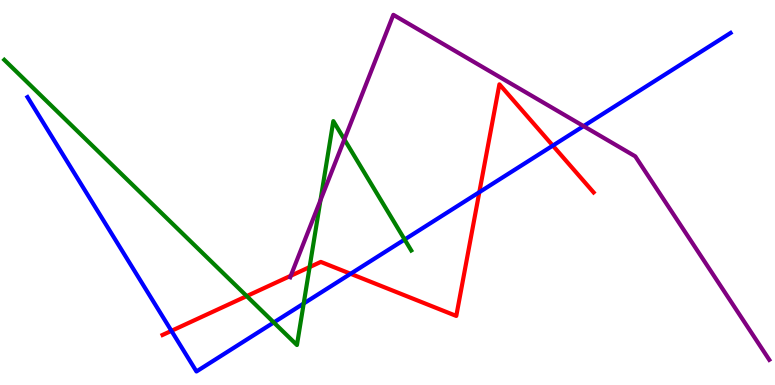[{'lines': ['blue', 'red'], 'intersections': [{'x': 2.21, 'y': 1.41}, {'x': 4.52, 'y': 2.89}, {'x': 6.18, 'y': 5.01}, {'x': 7.13, 'y': 6.22}]}, {'lines': ['green', 'red'], 'intersections': [{'x': 3.18, 'y': 2.31}, {'x': 3.99, 'y': 3.06}]}, {'lines': ['purple', 'red'], 'intersections': [{'x': 3.75, 'y': 2.84}]}, {'lines': ['blue', 'green'], 'intersections': [{'x': 3.53, 'y': 1.62}, {'x': 3.92, 'y': 2.12}, {'x': 5.22, 'y': 3.78}]}, {'lines': ['blue', 'purple'], 'intersections': [{'x': 7.53, 'y': 6.72}]}, {'lines': ['green', 'purple'], 'intersections': [{'x': 4.14, 'y': 4.8}, {'x': 4.44, 'y': 6.38}]}]